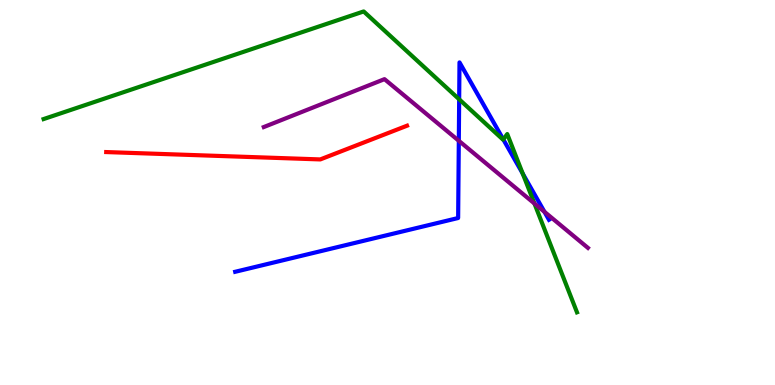[{'lines': ['blue', 'red'], 'intersections': []}, {'lines': ['green', 'red'], 'intersections': []}, {'lines': ['purple', 'red'], 'intersections': []}, {'lines': ['blue', 'green'], 'intersections': [{'x': 5.92, 'y': 7.42}, {'x': 6.49, 'y': 6.38}, {'x': 6.75, 'y': 5.49}]}, {'lines': ['blue', 'purple'], 'intersections': [{'x': 5.92, 'y': 6.34}, {'x': 7.03, 'y': 4.5}]}, {'lines': ['green', 'purple'], 'intersections': [{'x': 6.9, 'y': 4.71}]}]